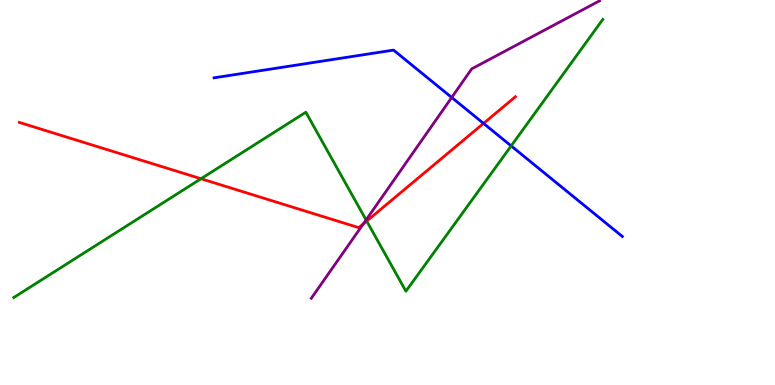[{'lines': ['blue', 'red'], 'intersections': [{'x': 6.24, 'y': 6.79}]}, {'lines': ['green', 'red'], 'intersections': [{'x': 2.59, 'y': 5.36}, {'x': 4.73, 'y': 4.26}]}, {'lines': ['purple', 'red'], 'intersections': [{'x': 4.69, 'y': 4.18}]}, {'lines': ['blue', 'green'], 'intersections': [{'x': 6.6, 'y': 6.21}]}, {'lines': ['blue', 'purple'], 'intersections': [{'x': 5.83, 'y': 7.47}]}, {'lines': ['green', 'purple'], 'intersections': [{'x': 4.72, 'y': 4.29}]}]